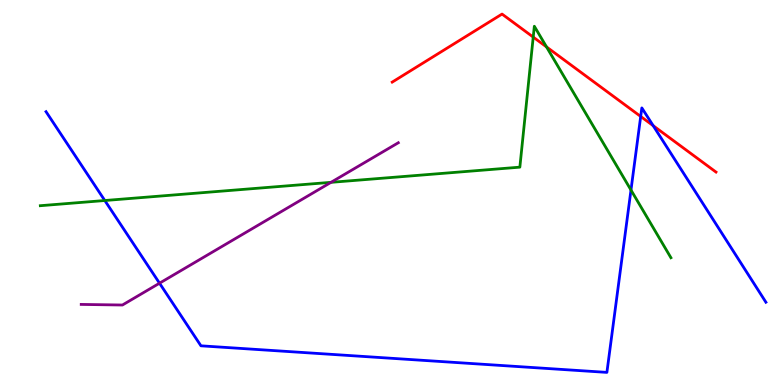[{'lines': ['blue', 'red'], 'intersections': [{'x': 8.27, 'y': 6.98}, {'x': 8.43, 'y': 6.74}]}, {'lines': ['green', 'red'], 'intersections': [{'x': 6.88, 'y': 9.04}, {'x': 7.05, 'y': 8.78}]}, {'lines': ['purple', 'red'], 'intersections': []}, {'lines': ['blue', 'green'], 'intersections': [{'x': 1.35, 'y': 4.79}, {'x': 8.14, 'y': 5.06}]}, {'lines': ['blue', 'purple'], 'intersections': [{'x': 2.06, 'y': 2.64}]}, {'lines': ['green', 'purple'], 'intersections': [{'x': 4.27, 'y': 5.26}]}]